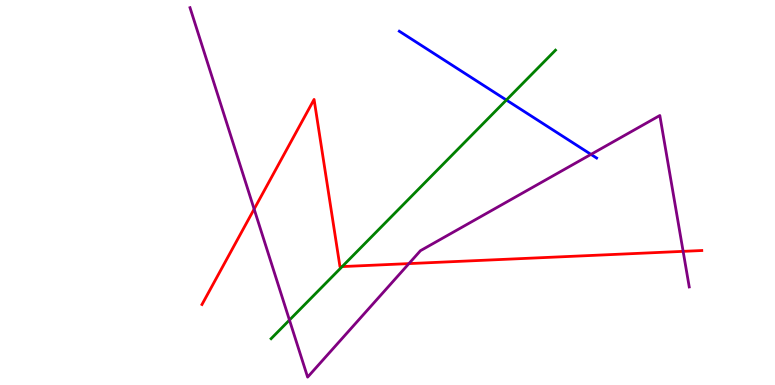[{'lines': ['blue', 'red'], 'intersections': []}, {'lines': ['green', 'red'], 'intersections': [{'x': 4.42, 'y': 3.08}]}, {'lines': ['purple', 'red'], 'intersections': [{'x': 3.28, 'y': 4.57}, {'x': 5.28, 'y': 3.15}, {'x': 8.81, 'y': 3.47}]}, {'lines': ['blue', 'green'], 'intersections': [{'x': 6.53, 'y': 7.4}]}, {'lines': ['blue', 'purple'], 'intersections': [{'x': 7.63, 'y': 5.99}]}, {'lines': ['green', 'purple'], 'intersections': [{'x': 3.73, 'y': 1.69}]}]